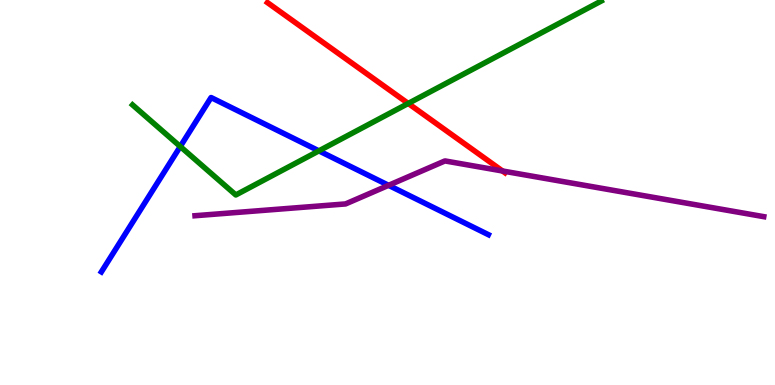[{'lines': ['blue', 'red'], 'intersections': []}, {'lines': ['green', 'red'], 'intersections': [{'x': 5.27, 'y': 7.31}]}, {'lines': ['purple', 'red'], 'intersections': [{'x': 6.48, 'y': 5.56}]}, {'lines': ['blue', 'green'], 'intersections': [{'x': 2.33, 'y': 6.19}, {'x': 4.11, 'y': 6.08}]}, {'lines': ['blue', 'purple'], 'intersections': [{'x': 5.01, 'y': 5.19}]}, {'lines': ['green', 'purple'], 'intersections': []}]